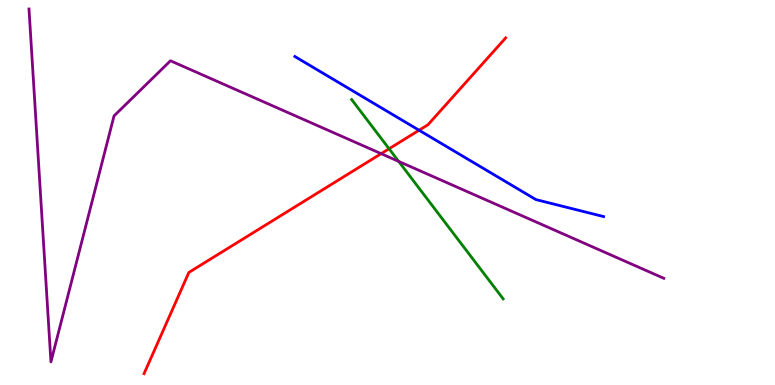[{'lines': ['blue', 'red'], 'intersections': [{'x': 5.41, 'y': 6.62}]}, {'lines': ['green', 'red'], 'intersections': [{'x': 5.02, 'y': 6.14}]}, {'lines': ['purple', 'red'], 'intersections': [{'x': 4.92, 'y': 6.01}]}, {'lines': ['blue', 'green'], 'intersections': []}, {'lines': ['blue', 'purple'], 'intersections': []}, {'lines': ['green', 'purple'], 'intersections': [{'x': 5.14, 'y': 5.81}]}]